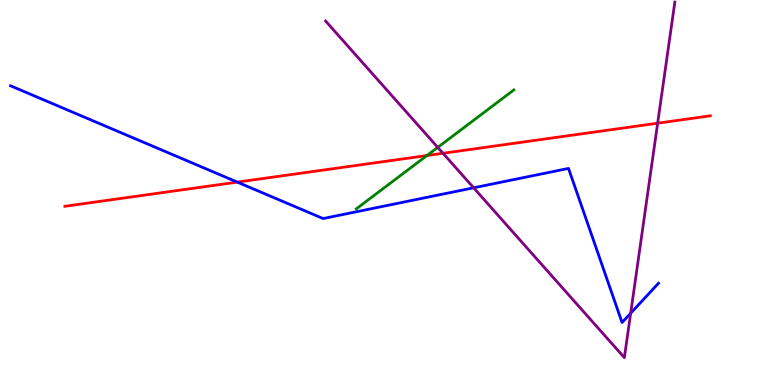[{'lines': ['blue', 'red'], 'intersections': [{'x': 3.06, 'y': 5.27}]}, {'lines': ['green', 'red'], 'intersections': [{'x': 5.51, 'y': 5.96}]}, {'lines': ['purple', 'red'], 'intersections': [{'x': 5.72, 'y': 6.02}, {'x': 8.49, 'y': 6.8}]}, {'lines': ['blue', 'green'], 'intersections': []}, {'lines': ['blue', 'purple'], 'intersections': [{'x': 6.11, 'y': 5.12}, {'x': 8.14, 'y': 1.86}]}, {'lines': ['green', 'purple'], 'intersections': [{'x': 5.65, 'y': 6.17}]}]